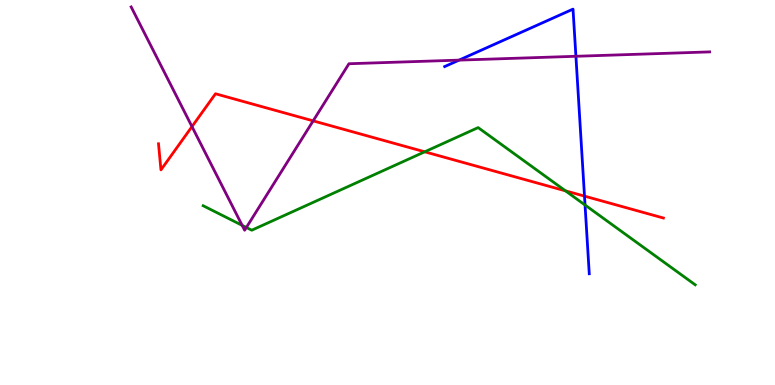[{'lines': ['blue', 'red'], 'intersections': [{'x': 7.54, 'y': 4.91}]}, {'lines': ['green', 'red'], 'intersections': [{'x': 5.48, 'y': 6.06}, {'x': 7.3, 'y': 5.04}]}, {'lines': ['purple', 'red'], 'intersections': [{'x': 2.48, 'y': 6.71}, {'x': 4.04, 'y': 6.86}]}, {'lines': ['blue', 'green'], 'intersections': [{'x': 7.55, 'y': 4.67}]}, {'lines': ['blue', 'purple'], 'intersections': [{'x': 5.92, 'y': 8.44}, {'x': 7.43, 'y': 8.54}]}, {'lines': ['green', 'purple'], 'intersections': [{'x': 3.12, 'y': 4.15}, {'x': 3.18, 'y': 4.09}]}]